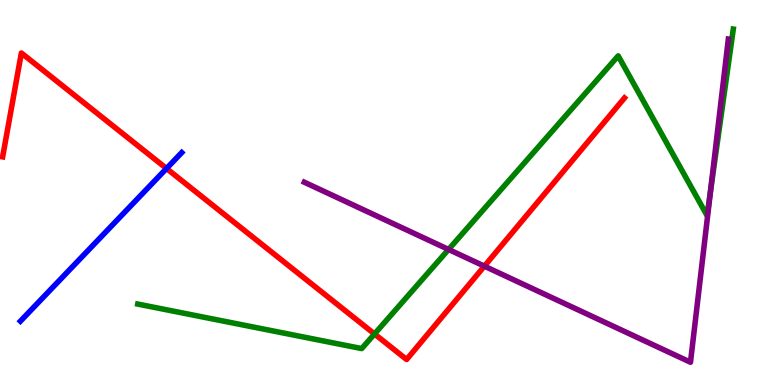[{'lines': ['blue', 'red'], 'intersections': [{'x': 2.15, 'y': 5.62}]}, {'lines': ['green', 'red'], 'intersections': [{'x': 4.83, 'y': 1.33}]}, {'lines': ['purple', 'red'], 'intersections': [{'x': 6.25, 'y': 3.09}]}, {'lines': ['blue', 'green'], 'intersections': []}, {'lines': ['blue', 'purple'], 'intersections': []}, {'lines': ['green', 'purple'], 'intersections': [{'x': 5.79, 'y': 3.52}, {'x': 9.17, 'y': 5.05}]}]